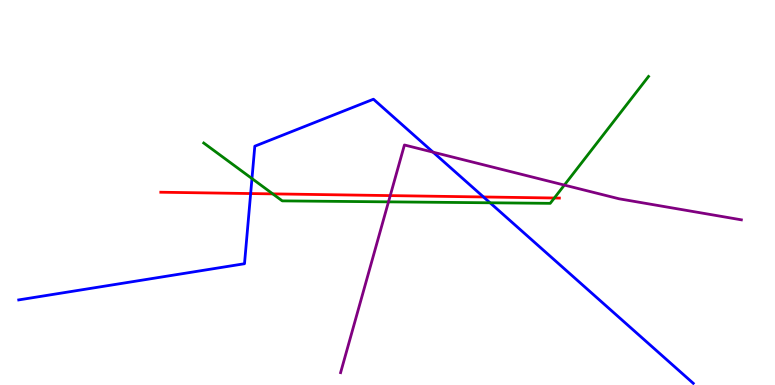[{'lines': ['blue', 'red'], 'intersections': [{'x': 3.23, 'y': 4.97}, {'x': 6.24, 'y': 4.88}]}, {'lines': ['green', 'red'], 'intersections': [{'x': 3.52, 'y': 4.96}, {'x': 7.15, 'y': 4.86}]}, {'lines': ['purple', 'red'], 'intersections': [{'x': 5.04, 'y': 4.92}]}, {'lines': ['blue', 'green'], 'intersections': [{'x': 3.25, 'y': 5.36}, {'x': 6.32, 'y': 4.73}]}, {'lines': ['blue', 'purple'], 'intersections': [{'x': 5.59, 'y': 6.05}]}, {'lines': ['green', 'purple'], 'intersections': [{'x': 5.01, 'y': 4.76}, {'x': 7.28, 'y': 5.19}]}]